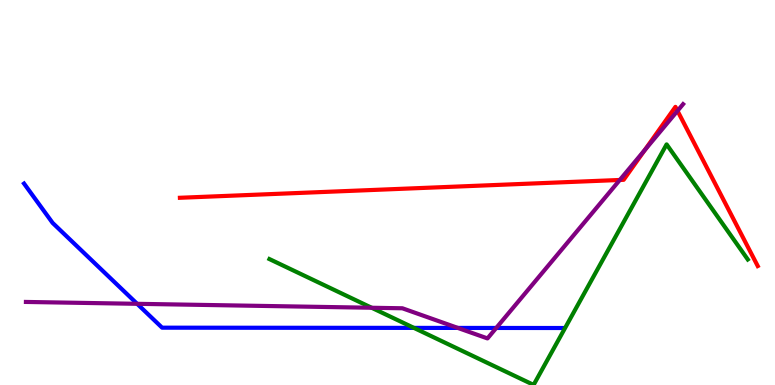[{'lines': ['blue', 'red'], 'intersections': []}, {'lines': ['green', 'red'], 'intersections': []}, {'lines': ['purple', 'red'], 'intersections': [{'x': 8.0, 'y': 5.33}, {'x': 8.32, 'y': 6.1}, {'x': 8.74, 'y': 7.12}]}, {'lines': ['blue', 'green'], 'intersections': [{'x': 5.34, 'y': 1.48}]}, {'lines': ['blue', 'purple'], 'intersections': [{'x': 1.77, 'y': 2.11}, {'x': 5.91, 'y': 1.48}, {'x': 6.4, 'y': 1.48}]}, {'lines': ['green', 'purple'], 'intersections': [{'x': 4.8, 'y': 2.01}]}]